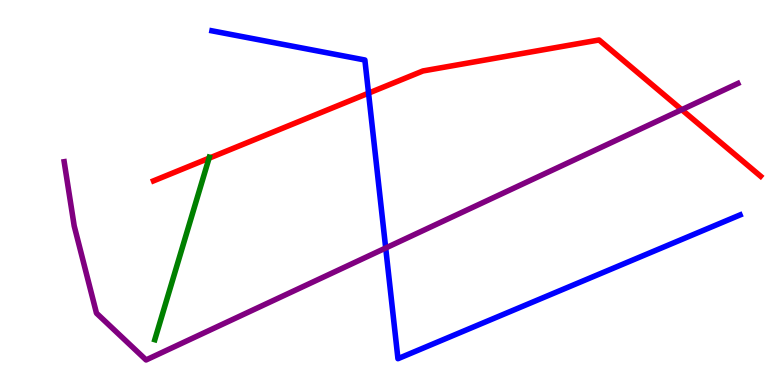[{'lines': ['blue', 'red'], 'intersections': [{'x': 4.76, 'y': 7.58}]}, {'lines': ['green', 'red'], 'intersections': [{'x': 2.7, 'y': 5.89}]}, {'lines': ['purple', 'red'], 'intersections': [{'x': 8.8, 'y': 7.15}]}, {'lines': ['blue', 'green'], 'intersections': []}, {'lines': ['blue', 'purple'], 'intersections': [{'x': 4.98, 'y': 3.56}]}, {'lines': ['green', 'purple'], 'intersections': []}]